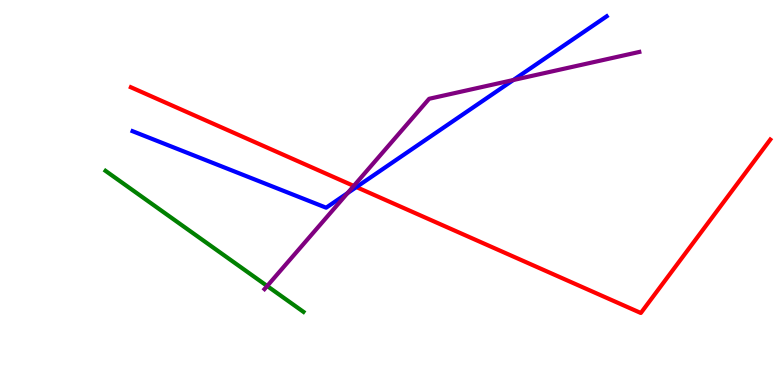[{'lines': ['blue', 'red'], 'intersections': [{'x': 4.6, 'y': 5.14}]}, {'lines': ['green', 'red'], 'intersections': []}, {'lines': ['purple', 'red'], 'intersections': [{'x': 4.56, 'y': 5.17}]}, {'lines': ['blue', 'green'], 'intersections': []}, {'lines': ['blue', 'purple'], 'intersections': [{'x': 4.48, 'y': 4.98}, {'x': 6.62, 'y': 7.92}]}, {'lines': ['green', 'purple'], 'intersections': [{'x': 3.45, 'y': 2.57}]}]